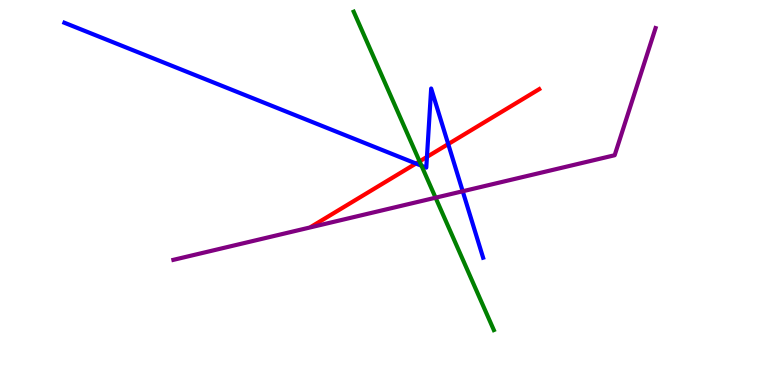[{'lines': ['blue', 'red'], 'intersections': [{'x': 5.37, 'y': 5.75}, {'x': 5.51, 'y': 5.92}, {'x': 5.78, 'y': 6.26}]}, {'lines': ['green', 'red'], 'intersections': [{'x': 5.41, 'y': 5.81}]}, {'lines': ['purple', 'red'], 'intersections': []}, {'lines': ['blue', 'green'], 'intersections': [{'x': 5.44, 'y': 5.7}]}, {'lines': ['blue', 'purple'], 'intersections': [{'x': 5.97, 'y': 5.03}]}, {'lines': ['green', 'purple'], 'intersections': [{'x': 5.62, 'y': 4.87}]}]